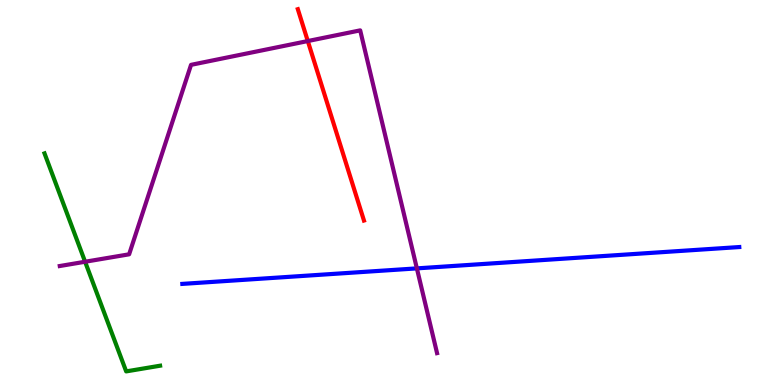[{'lines': ['blue', 'red'], 'intersections': []}, {'lines': ['green', 'red'], 'intersections': []}, {'lines': ['purple', 'red'], 'intersections': [{'x': 3.97, 'y': 8.93}]}, {'lines': ['blue', 'green'], 'intersections': []}, {'lines': ['blue', 'purple'], 'intersections': [{'x': 5.38, 'y': 3.03}]}, {'lines': ['green', 'purple'], 'intersections': [{'x': 1.1, 'y': 3.2}]}]